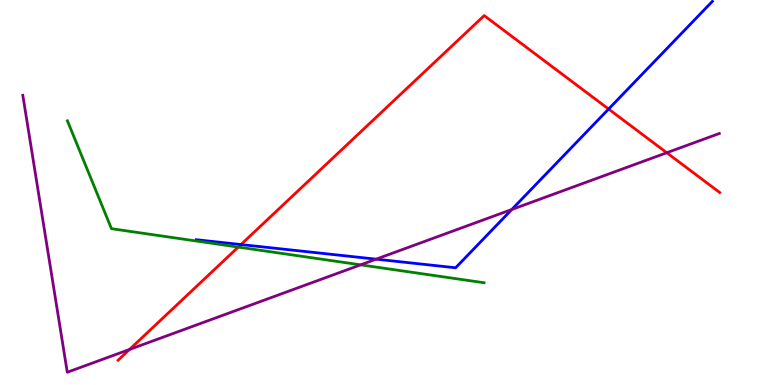[{'lines': ['blue', 'red'], 'intersections': [{'x': 3.11, 'y': 3.65}, {'x': 7.85, 'y': 7.17}]}, {'lines': ['green', 'red'], 'intersections': [{'x': 3.07, 'y': 3.58}]}, {'lines': ['purple', 'red'], 'intersections': [{'x': 1.67, 'y': 0.923}, {'x': 8.6, 'y': 6.03}]}, {'lines': ['blue', 'green'], 'intersections': []}, {'lines': ['blue', 'purple'], 'intersections': [{'x': 4.85, 'y': 3.27}, {'x': 6.6, 'y': 4.56}]}, {'lines': ['green', 'purple'], 'intersections': [{'x': 4.65, 'y': 3.12}]}]